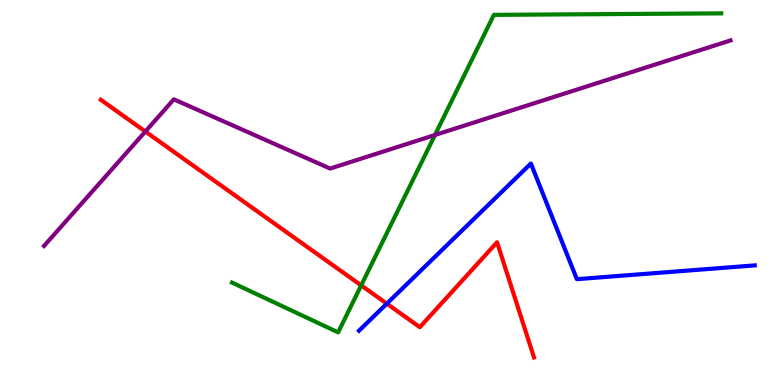[{'lines': ['blue', 'red'], 'intersections': [{'x': 4.99, 'y': 2.11}]}, {'lines': ['green', 'red'], 'intersections': [{'x': 4.66, 'y': 2.59}]}, {'lines': ['purple', 'red'], 'intersections': [{'x': 1.88, 'y': 6.58}]}, {'lines': ['blue', 'green'], 'intersections': []}, {'lines': ['blue', 'purple'], 'intersections': []}, {'lines': ['green', 'purple'], 'intersections': [{'x': 5.61, 'y': 6.49}]}]